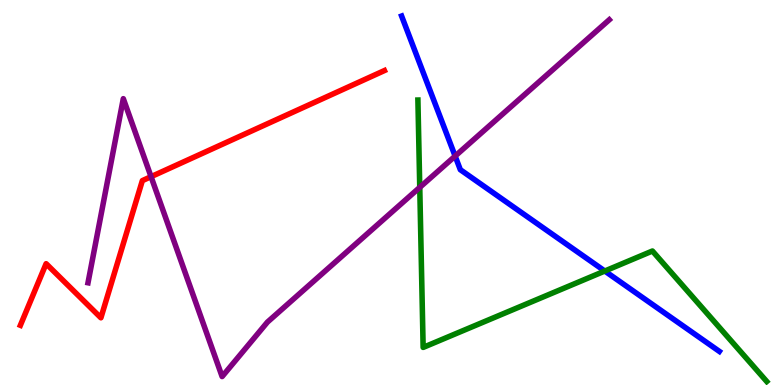[{'lines': ['blue', 'red'], 'intersections': []}, {'lines': ['green', 'red'], 'intersections': []}, {'lines': ['purple', 'red'], 'intersections': [{'x': 1.95, 'y': 5.41}]}, {'lines': ['blue', 'green'], 'intersections': [{'x': 7.8, 'y': 2.96}]}, {'lines': ['blue', 'purple'], 'intersections': [{'x': 5.87, 'y': 5.95}]}, {'lines': ['green', 'purple'], 'intersections': [{'x': 5.42, 'y': 5.13}]}]